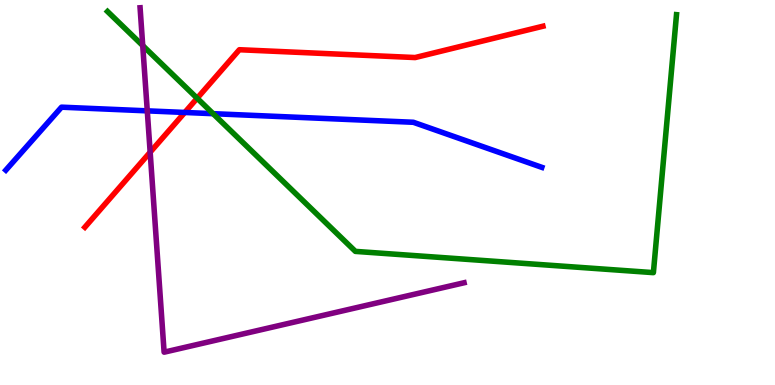[{'lines': ['blue', 'red'], 'intersections': [{'x': 2.38, 'y': 7.08}]}, {'lines': ['green', 'red'], 'intersections': [{'x': 2.54, 'y': 7.45}]}, {'lines': ['purple', 'red'], 'intersections': [{'x': 1.94, 'y': 6.05}]}, {'lines': ['blue', 'green'], 'intersections': [{'x': 2.75, 'y': 7.05}]}, {'lines': ['blue', 'purple'], 'intersections': [{'x': 1.9, 'y': 7.12}]}, {'lines': ['green', 'purple'], 'intersections': [{'x': 1.84, 'y': 8.82}]}]